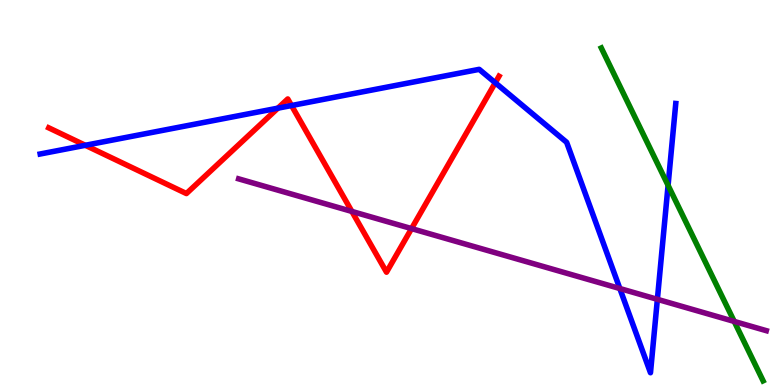[{'lines': ['blue', 'red'], 'intersections': [{'x': 1.1, 'y': 6.23}, {'x': 3.59, 'y': 7.19}, {'x': 3.76, 'y': 7.26}, {'x': 6.39, 'y': 7.85}]}, {'lines': ['green', 'red'], 'intersections': []}, {'lines': ['purple', 'red'], 'intersections': [{'x': 4.54, 'y': 4.51}, {'x': 5.31, 'y': 4.06}]}, {'lines': ['blue', 'green'], 'intersections': [{'x': 8.62, 'y': 5.19}]}, {'lines': ['blue', 'purple'], 'intersections': [{'x': 8.0, 'y': 2.51}, {'x': 8.48, 'y': 2.23}]}, {'lines': ['green', 'purple'], 'intersections': [{'x': 9.47, 'y': 1.65}]}]